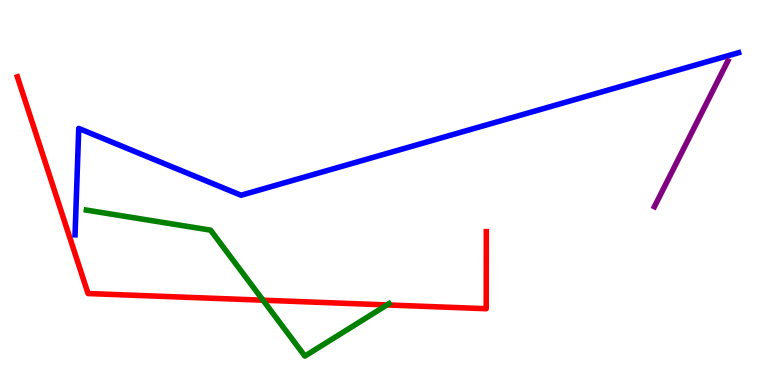[{'lines': ['blue', 'red'], 'intersections': []}, {'lines': ['green', 'red'], 'intersections': [{'x': 3.39, 'y': 2.2}, {'x': 4.99, 'y': 2.08}]}, {'lines': ['purple', 'red'], 'intersections': []}, {'lines': ['blue', 'green'], 'intersections': []}, {'lines': ['blue', 'purple'], 'intersections': []}, {'lines': ['green', 'purple'], 'intersections': []}]